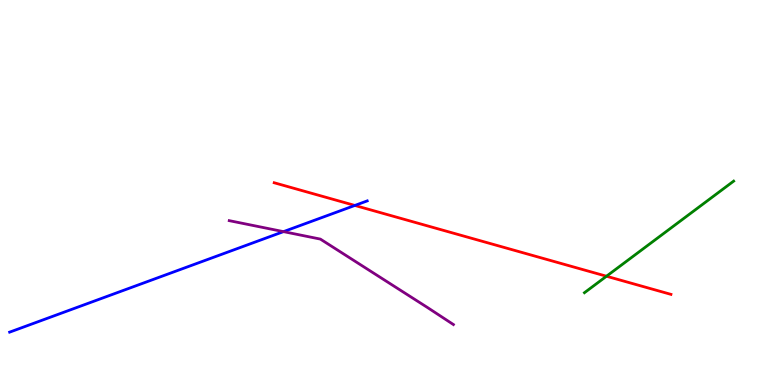[{'lines': ['blue', 'red'], 'intersections': [{'x': 4.58, 'y': 4.66}]}, {'lines': ['green', 'red'], 'intersections': [{'x': 7.83, 'y': 2.83}]}, {'lines': ['purple', 'red'], 'intersections': []}, {'lines': ['blue', 'green'], 'intersections': []}, {'lines': ['blue', 'purple'], 'intersections': [{'x': 3.66, 'y': 3.98}]}, {'lines': ['green', 'purple'], 'intersections': []}]